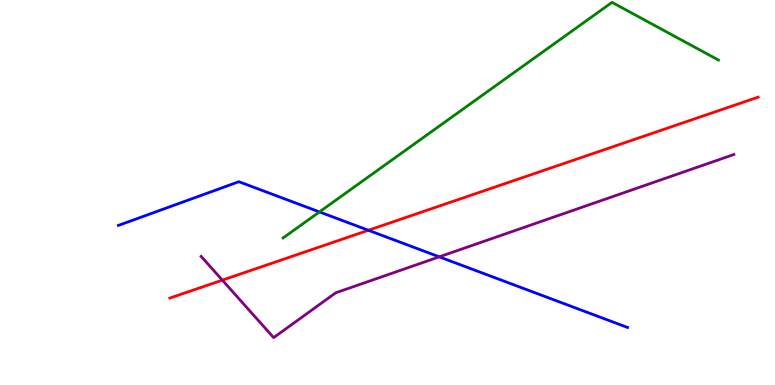[{'lines': ['blue', 'red'], 'intersections': [{'x': 4.75, 'y': 4.02}]}, {'lines': ['green', 'red'], 'intersections': []}, {'lines': ['purple', 'red'], 'intersections': [{'x': 2.87, 'y': 2.72}]}, {'lines': ['blue', 'green'], 'intersections': [{'x': 4.12, 'y': 4.5}]}, {'lines': ['blue', 'purple'], 'intersections': [{'x': 5.67, 'y': 3.33}]}, {'lines': ['green', 'purple'], 'intersections': []}]